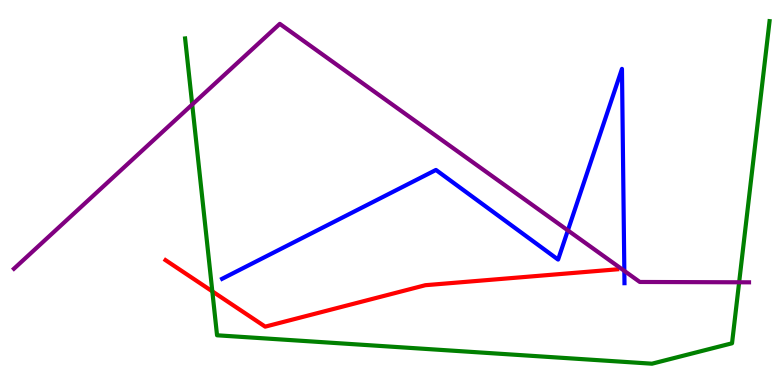[{'lines': ['blue', 'red'], 'intersections': []}, {'lines': ['green', 'red'], 'intersections': [{'x': 2.74, 'y': 2.43}]}, {'lines': ['purple', 'red'], 'intersections': []}, {'lines': ['blue', 'green'], 'intersections': []}, {'lines': ['blue', 'purple'], 'intersections': [{'x': 7.33, 'y': 4.02}, {'x': 8.06, 'y': 2.96}]}, {'lines': ['green', 'purple'], 'intersections': [{'x': 2.48, 'y': 7.28}, {'x': 9.54, 'y': 2.67}]}]